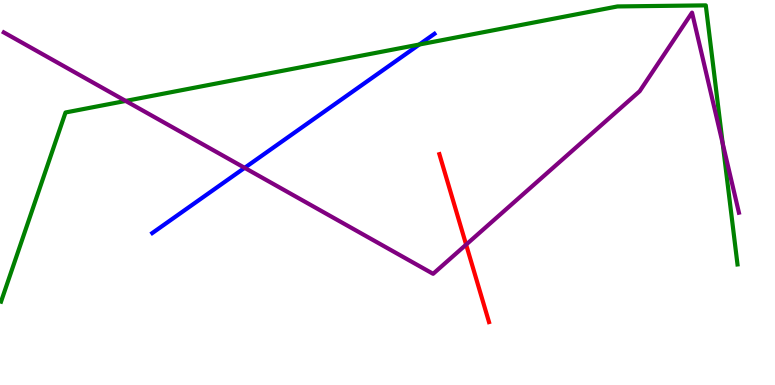[{'lines': ['blue', 'red'], 'intersections': []}, {'lines': ['green', 'red'], 'intersections': []}, {'lines': ['purple', 'red'], 'intersections': [{'x': 6.01, 'y': 3.65}]}, {'lines': ['blue', 'green'], 'intersections': [{'x': 5.41, 'y': 8.84}]}, {'lines': ['blue', 'purple'], 'intersections': [{'x': 3.16, 'y': 5.64}]}, {'lines': ['green', 'purple'], 'intersections': [{'x': 1.62, 'y': 7.38}, {'x': 9.32, 'y': 6.28}]}]